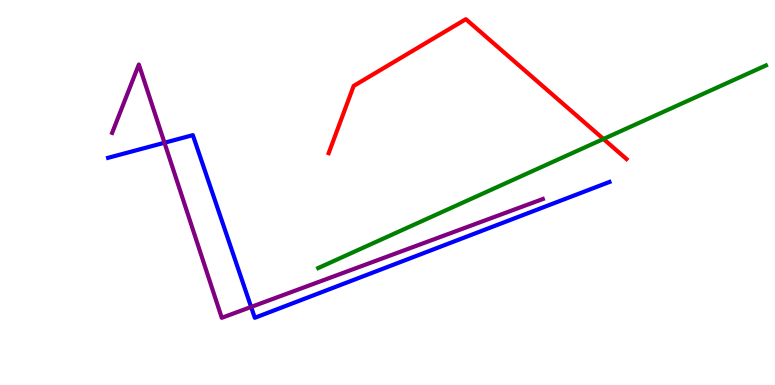[{'lines': ['blue', 'red'], 'intersections': []}, {'lines': ['green', 'red'], 'intersections': [{'x': 7.79, 'y': 6.39}]}, {'lines': ['purple', 'red'], 'intersections': []}, {'lines': ['blue', 'green'], 'intersections': []}, {'lines': ['blue', 'purple'], 'intersections': [{'x': 2.12, 'y': 6.29}, {'x': 3.24, 'y': 2.03}]}, {'lines': ['green', 'purple'], 'intersections': []}]